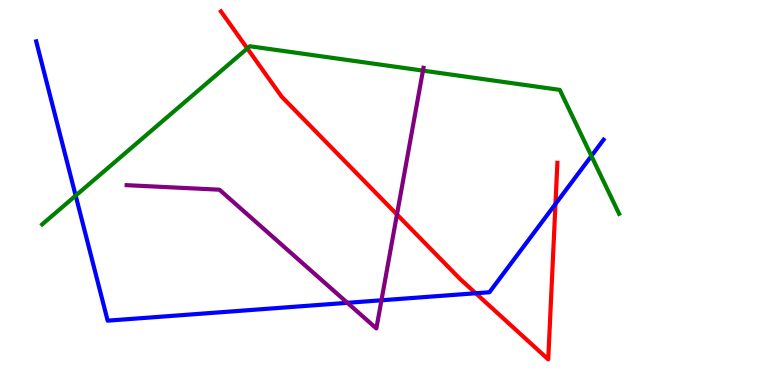[{'lines': ['blue', 'red'], 'intersections': [{'x': 6.14, 'y': 2.38}, {'x': 7.17, 'y': 4.7}]}, {'lines': ['green', 'red'], 'intersections': [{'x': 3.19, 'y': 8.74}]}, {'lines': ['purple', 'red'], 'intersections': [{'x': 5.12, 'y': 4.43}]}, {'lines': ['blue', 'green'], 'intersections': [{'x': 0.976, 'y': 4.92}, {'x': 7.63, 'y': 5.95}]}, {'lines': ['blue', 'purple'], 'intersections': [{'x': 4.48, 'y': 2.13}, {'x': 4.92, 'y': 2.2}]}, {'lines': ['green', 'purple'], 'intersections': [{'x': 5.46, 'y': 8.17}]}]